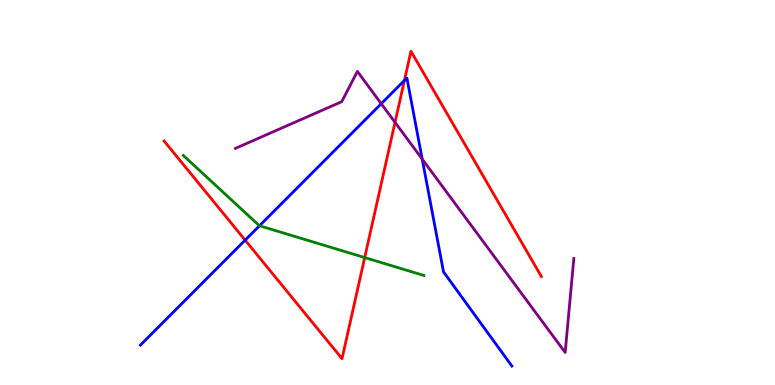[{'lines': ['blue', 'red'], 'intersections': [{'x': 3.16, 'y': 3.76}, {'x': 5.22, 'y': 7.91}]}, {'lines': ['green', 'red'], 'intersections': [{'x': 4.71, 'y': 3.31}]}, {'lines': ['purple', 'red'], 'intersections': [{'x': 5.1, 'y': 6.82}]}, {'lines': ['blue', 'green'], 'intersections': [{'x': 3.35, 'y': 4.14}]}, {'lines': ['blue', 'purple'], 'intersections': [{'x': 4.92, 'y': 7.31}, {'x': 5.45, 'y': 5.87}]}, {'lines': ['green', 'purple'], 'intersections': []}]